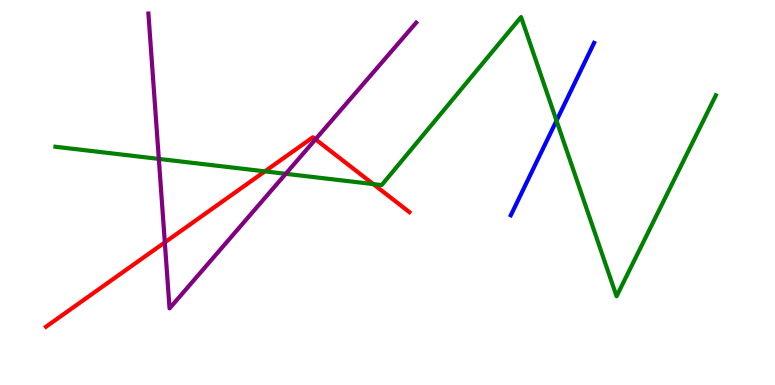[{'lines': ['blue', 'red'], 'intersections': []}, {'lines': ['green', 'red'], 'intersections': [{'x': 3.42, 'y': 5.55}, {'x': 4.82, 'y': 5.22}]}, {'lines': ['purple', 'red'], 'intersections': [{'x': 2.13, 'y': 3.7}, {'x': 4.07, 'y': 6.38}]}, {'lines': ['blue', 'green'], 'intersections': [{'x': 7.18, 'y': 6.87}]}, {'lines': ['blue', 'purple'], 'intersections': []}, {'lines': ['green', 'purple'], 'intersections': [{'x': 2.05, 'y': 5.87}, {'x': 3.69, 'y': 5.49}]}]